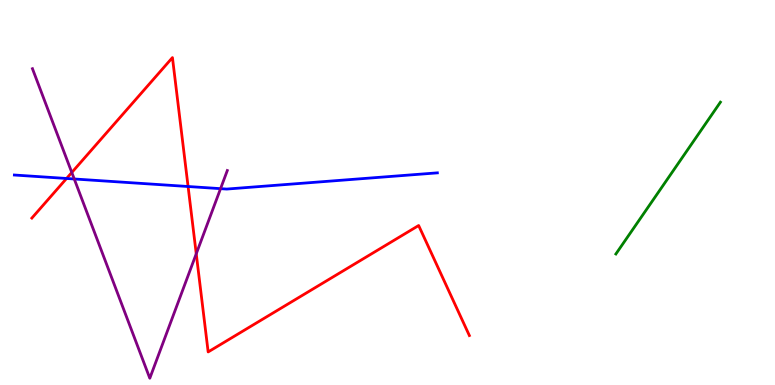[{'lines': ['blue', 'red'], 'intersections': [{'x': 0.859, 'y': 5.36}, {'x': 2.43, 'y': 5.16}]}, {'lines': ['green', 'red'], 'intersections': []}, {'lines': ['purple', 'red'], 'intersections': [{'x': 0.926, 'y': 5.52}, {'x': 2.53, 'y': 3.41}]}, {'lines': ['blue', 'green'], 'intersections': []}, {'lines': ['blue', 'purple'], 'intersections': [{'x': 0.958, 'y': 5.35}, {'x': 2.85, 'y': 5.1}]}, {'lines': ['green', 'purple'], 'intersections': []}]